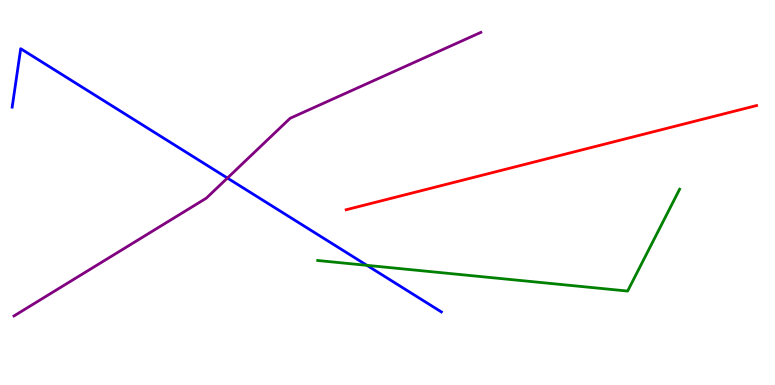[{'lines': ['blue', 'red'], 'intersections': []}, {'lines': ['green', 'red'], 'intersections': []}, {'lines': ['purple', 'red'], 'intersections': []}, {'lines': ['blue', 'green'], 'intersections': [{'x': 4.73, 'y': 3.11}]}, {'lines': ['blue', 'purple'], 'intersections': [{'x': 2.93, 'y': 5.38}]}, {'lines': ['green', 'purple'], 'intersections': []}]